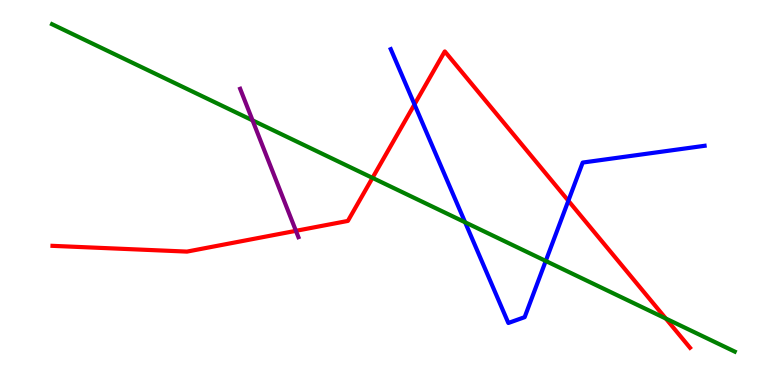[{'lines': ['blue', 'red'], 'intersections': [{'x': 5.35, 'y': 7.29}, {'x': 7.33, 'y': 4.79}]}, {'lines': ['green', 'red'], 'intersections': [{'x': 4.81, 'y': 5.38}, {'x': 8.59, 'y': 1.73}]}, {'lines': ['purple', 'red'], 'intersections': [{'x': 3.82, 'y': 4.0}]}, {'lines': ['blue', 'green'], 'intersections': [{'x': 6.0, 'y': 4.23}, {'x': 7.04, 'y': 3.22}]}, {'lines': ['blue', 'purple'], 'intersections': []}, {'lines': ['green', 'purple'], 'intersections': [{'x': 3.26, 'y': 6.87}]}]